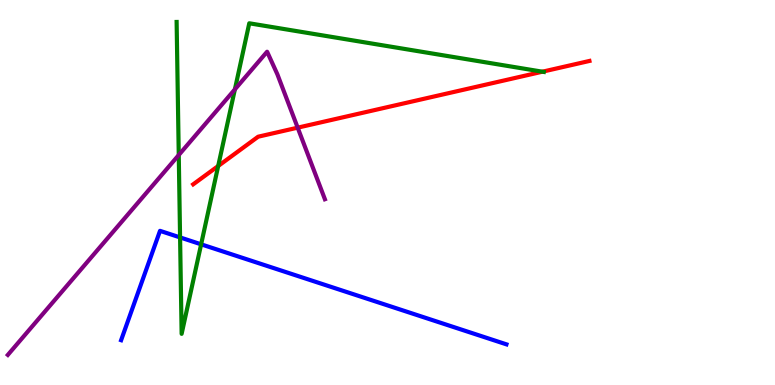[{'lines': ['blue', 'red'], 'intersections': []}, {'lines': ['green', 'red'], 'intersections': [{'x': 2.82, 'y': 5.69}, {'x': 7.0, 'y': 8.14}]}, {'lines': ['purple', 'red'], 'intersections': [{'x': 3.84, 'y': 6.68}]}, {'lines': ['blue', 'green'], 'intersections': [{'x': 2.32, 'y': 3.83}, {'x': 2.6, 'y': 3.65}]}, {'lines': ['blue', 'purple'], 'intersections': []}, {'lines': ['green', 'purple'], 'intersections': [{'x': 2.31, 'y': 5.97}, {'x': 3.03, 'y': 7.68}]}]